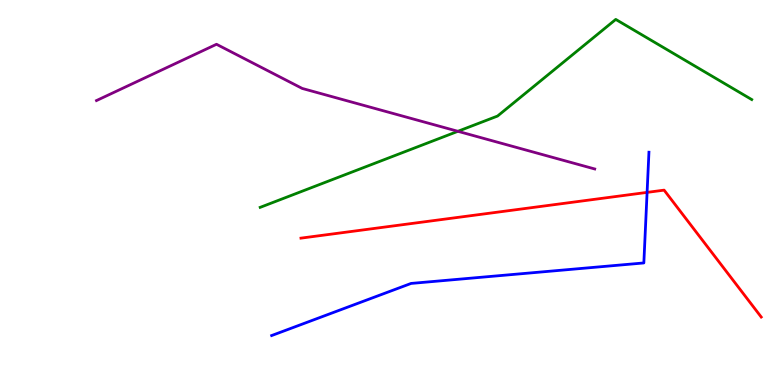[{'lines': ['blue', 'red'], 'intersections': [{'x': 8.35, 'y': 5.0}]}, {'lines': ['green', 'red'], 'intersections': []}, {'lines': ['purple', 'red'], 'intersections': []}, {'lines': ['blue', 'green'], 'intersections': []}, {'lines': ['blue', 'purple'], 'intersections': []}, {'lines': ['green', 'purple'], 'intersections': [{'x': 5.91, 'y': 6.59}]}]